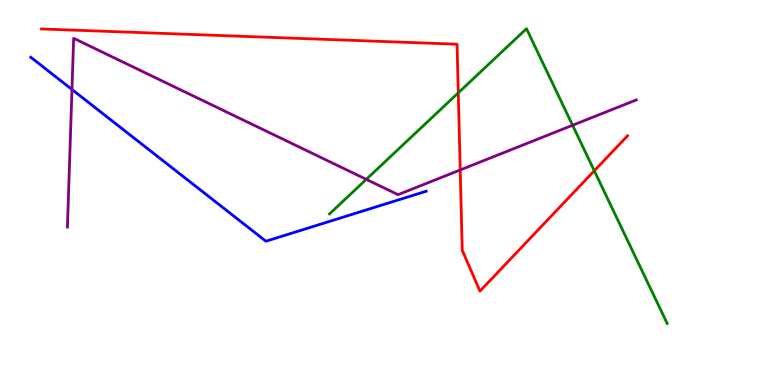[{'lines': ['blue', 'red'], 'intersections': []}, {'lines': ['green', 'red'], 'intersections': [{'x': 5.91, 'y': 7.59}, {'x': 7.67, 'y': 5.56}]}, {'lines': ['purple', 'red'], 'intersections': [{'x': 5.94, 'y': 5.59}]}, {'lines': ['blue', 'green'], 'intersections': []}, {'lines': ['blue', 'purple'], 'intersections': [{'x': 0.929, 'y': 7.68}]}, {'lines': ['green', 'purple'], 'intersections': [{'x': 4.73, 'y': 5.34}, {'x': 7.39, 'y': 6.75}]}]